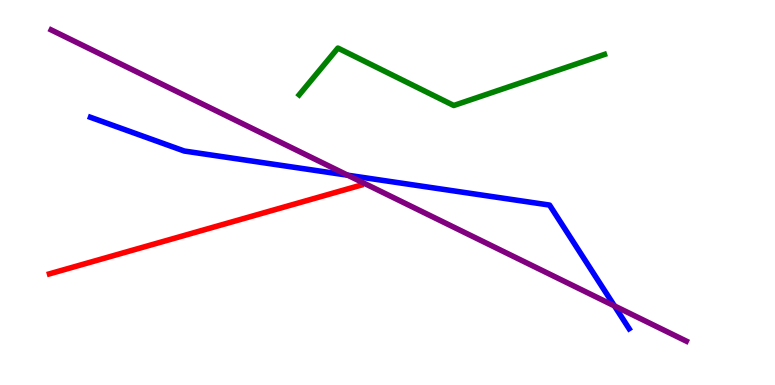[{'lines': ['blue', 'red'], 'intersections': []}, {'lines': ['green', 'red'], 'intersections': []}, {'lines': ['purple', 'red'], 'intersections': []}, {'lines': ['blue', 'green'], 'intersections': []}, {'lines': ['blue', 'purple'], 'intersections': [{'x': 4.49, 'y': 5.45}, {'x': 7.93, 'y': 2.05}]}, {'lines': ['green', 'purple'], 'intersections': []}]